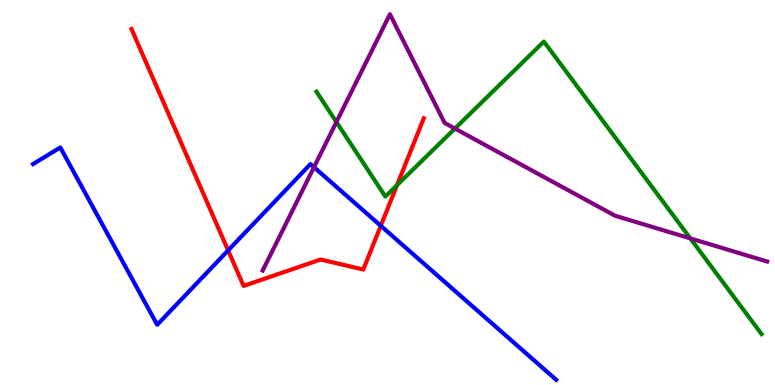[{'lines': ['blue', 'red'], 'intersections': [{'x': 2.94, 'y': 3.5}, {'x': 4.91, 'y': 4.13}]}, {'lines': ['green', 'red'], 'intersections': [{'x': 5.12, 'y': 5.19}]}, {'lines': ['purple', 'red'], 'intersections': []}, {'lines': ['blue', 'green'], 'intersections': []}, {'lines': ['blue', 'purple'], 'intersections': [{'x': 4.05, 'y': 5.66}]}, {'lines': ['green', 'purple'], 'intersections': [{'x': 4.34, 'y': 6.83}, {'x': 5.87, 'y': 6.66}, {'x': 8.91, 'y': 3.81}]}]